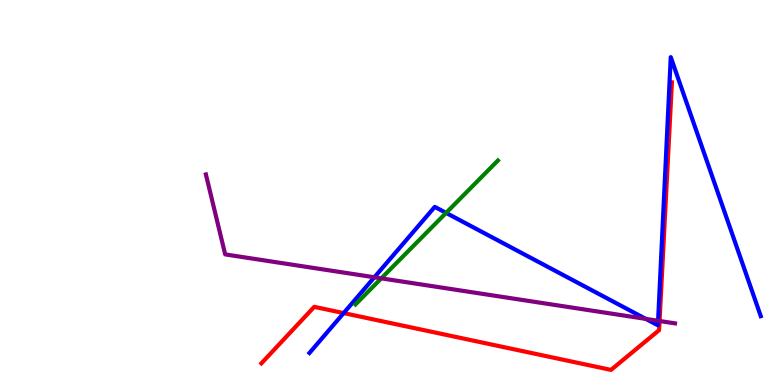[{'lines': ['blue', 'red'], 'intersections': [{'x': 4.43, 'y': 1.87}]}, {'lines': ['green', 'red'], 'intersections': []}, {'lines': ['purple', 'red'], 'intersections': [{'x': 8.51, 'y': 1.66}]}, {'lines': ['blue', 'green'], 'intersections': [{'x': 5.76, 'y': 4.47}]}, {'lines': ['blue', 'purple'], 'intersections': [{'x': 4.83, 'y': 2.8}, {'x': 8.33, 'y': 1.72}, {'x': 8.49, 'y': 1.67}]}, {'lines': ['green', 'purple'], 'intersections': [{'x': 4.92, 'y': 2.77}]}]